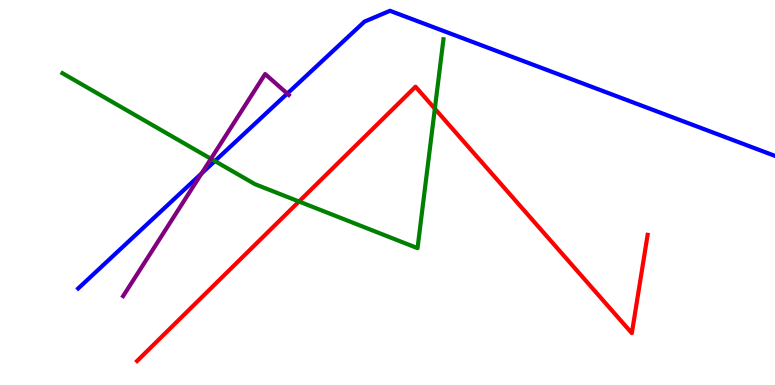[{'lines': ['blue', 'red'], 'intersections': []}, {'lines': ['green', 'red'], 'intersections': [{'x': 3.86, 'y': 4.77}, {'x': 5.61, 'y': 7.18}]}, {'lines': ['purple', 'red'], 'intersections': []}, {'lines': ['blue', 'green'], 'intersections': [{'x': 2.77, 'y': 5.82}]}, {'lines': ['blue', 'purple'], 'intersections': [{'x': 2.6, 'y': 5.49}, {'x': 3.71, 'y': 7.57}]}, {'lines': ['green', 'purple'], 'intersections': [{'x': 2.72, 'y': 5.88}]}]